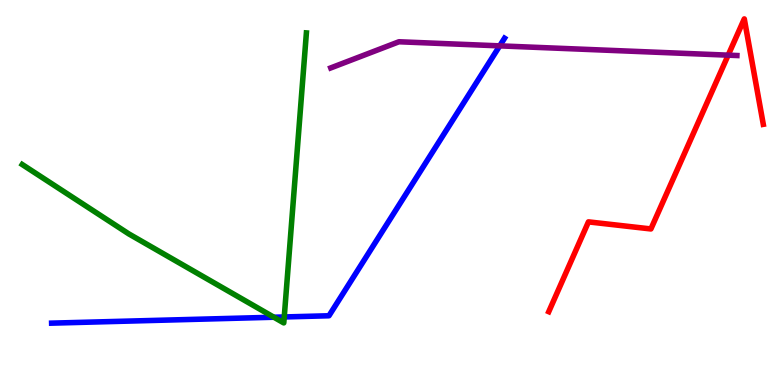[{'lines': ['blue', 'red'], 'intersections': []}, {'lines': ['green', 'red'], 'intersections': []}, {'lines': ['purple', 'red'], 'intersections': [{'x': 9.4, 'y': 8.57}]}, {'lines': ['blue', 'green'], 'intersections': [{'x': 3.53, 'y': 1.76}, {'x': 3.67, 'y': 1.77}]}, {'lines': ['blue', 'purple'], 'intersections': [{'x': 6.45, 'y': 8.81}]}, {'lines': ['green', 'purple'], 'intersections': []}]